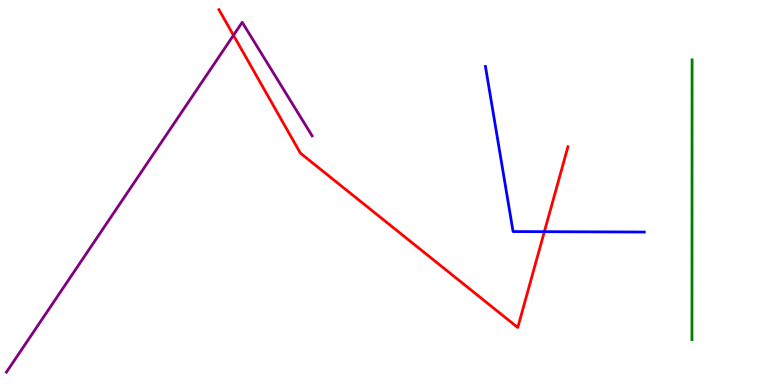[{'lines': ['blue', 'red'], 'intersections': [{'x': 7.02, 'y': 3.98}]}, {'lines': ['green', 'red'], 'intersections': []}, {'lines': ['purple', 'red'], 'intersections': [{'x': 3.01, 'y': 9.08}]}, {'lines': ['blue', 'green'], 'intersections': []}, {'lines': ['blue', 'purple'], 'intersections': []}, {'lines': ['green', 'purple'], 'intersections': []}]